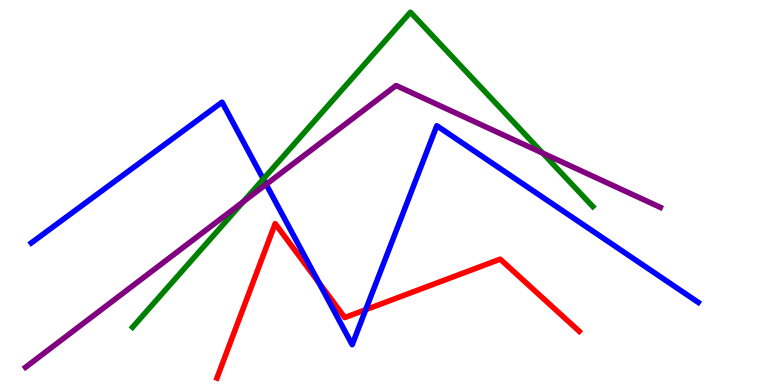[{'lines': ['blue', 'red'], 'intersections': [{'x': 4.11, 'y': 2.66}, {'x': 4.72, 'y': 1.96}]}, {'lines': ['green', 'red'], 'intersections': []}, {'lines': ['purple', 'red'], 'intersections': []}, {'lines': ['blue', 'green'], 'intersections': [{'x': 3.4, 'y': 5.35}]}, {'lines': ['blue', 'purple'], 'intersections': [{'x': 3.43, 'y': 5.21}]}, {'lines': ['green', 'purple'], 'intersections': [{'x': 3.14, 'y': 4.76}, {'x': 7.0, 'y': 6.02}]}]